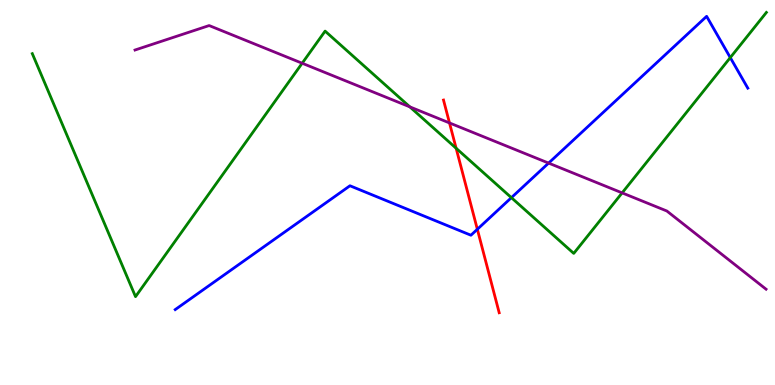[{'lines': ['blue', 'red'], 'intersections': [{'x': 6.16, 'y': 4.04}]}, {'lines': ['green', 'red'], 'intersections': [{'x': 5.89, 'y': 6.15}]}, {'lines': ['purple', 'red'], 'intersections': [{'x': 5.8, 'y': 6.81}]}, {'lines': ['blue', 'green'], 'intersections': [{'x': 6.6, 'y': 4.87}, {'x': 9.42, 'y': 8.5}]}, {'lines': ['blue', 'purple'], 'intersections': [{'x': 7.08, 'y': 5.76}]}, {'lines': ['green', 'purple'], 'intersections': [{'x': 3.9, 'y': 8.36}, {'x': 5.29, 'y': 7.22}, {'x': 8.03, 'y': 4.99}]}]